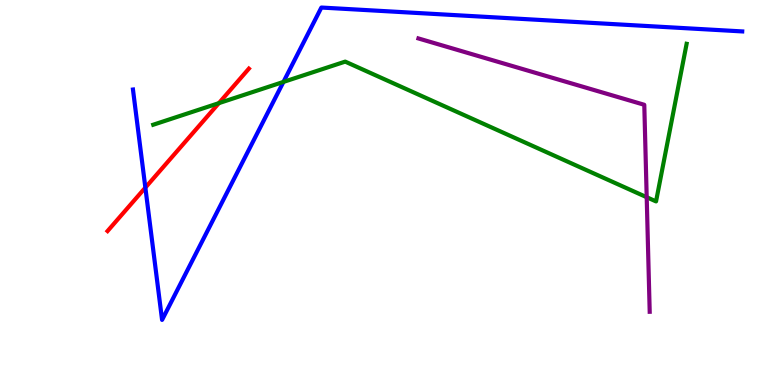[{'lines': ['blue', 'red'], 'intersections': [{'x': 1.88, 'y': 5.13}]}, {'lines': ['green', 'red'], 'intersections': [{'x': 2.82, 'y': 7.32}]}, {'lines': ['purple', 'red'], 'intersections': []}, {'lines': ['blue', 'green'], 'intersections': [{'x': 3.66, 'y': 7.87}]}, {'lines': ['blue', 'purple'], 'intersections': []}, {'lines': ['green', 'purple'], 'intersections': [{'x': 8.34, 'y': 4.88}]}]